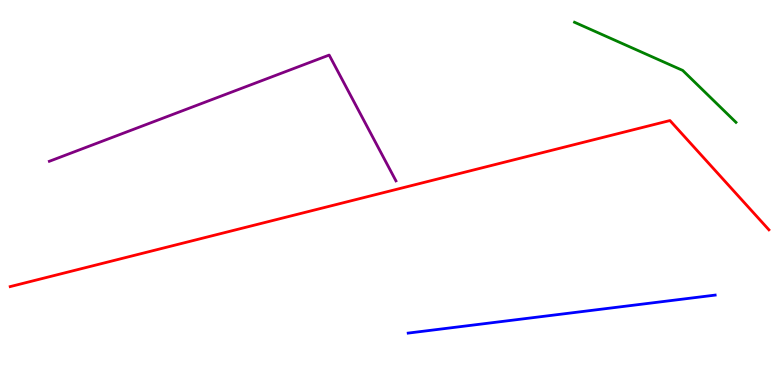[{'lines': ['blue', 'red'], 'intersections': []}, {'lines': ['green', 'red'], 'intersections': []}, {'lines': ['purple', 'red'], 'intersections': []}, {'lines': ['blue', 'green'], 'intersections': []}, {'lines': ['blue', 'purple'], 'intersections': []}, {'lines': ['green', 'purple'], 'intersections': []}]